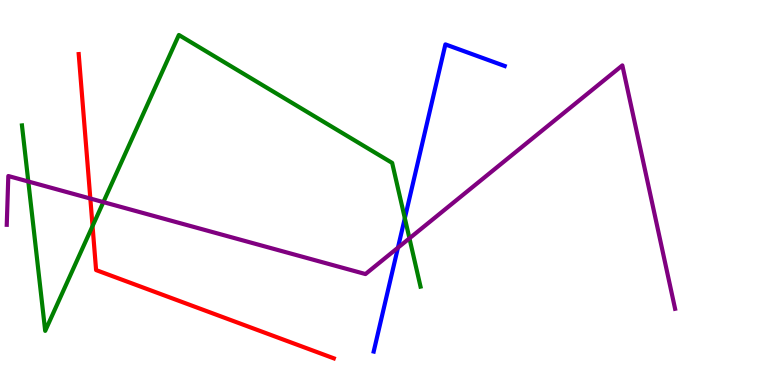[{'lines': ['blue', 'red'], 'intersections': []}, {'lines': ['green', 'red'], 'intersections': [{'x': 1.19, 'y': 4.13}]}, {'lines': ['purple', 'red'], 'intersections': [{'x': 1.17, 'y': 4.84}]}, {'lines': ['blue', 'green'], 'intersections': [{'x': 5.22, 'y': 4.33}]}, {'lines': ['blue', 'purple'], 'intersections': [{'x': 5.13, 'y': 3.57}]}, {'lines': ['green', 'purple'], 'intersections': [{'x': 0.365, 'y': 5.29}, {'x': 1.33, 'y': 4.75}, {'x': 5.28, 'y': 3.81}]}]